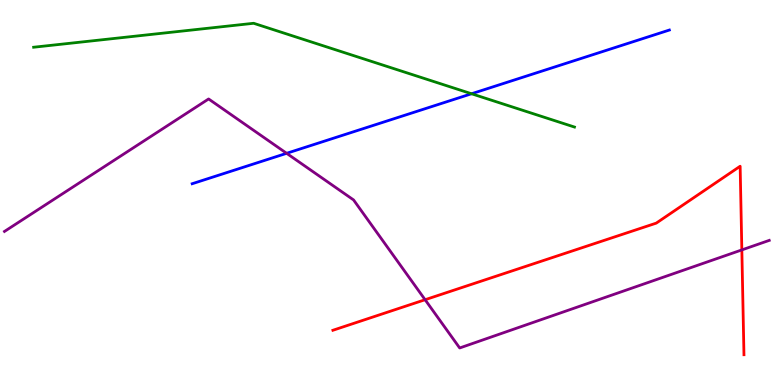[{'lines': ['blue', 'red'], 'intersections': []}, {'lines': ['green', 'red'], 'intersections': []}, {'lines': ['purple', 'red'], 'intersections': [{'x': 5.49, 'y': 2.21}, {'x': 9.57, 'y': 3.51}]}, {'lines': ['blue', 'green'], 'intersections': [{'x': 6.08, 'y': 7.56}]}, {'lines': ['blue', 'purple'], 'intersections': [{'x': 3.7, 'y': 6.02}]}, {'lines': ['green', 'purple'], 'intersections': []}]